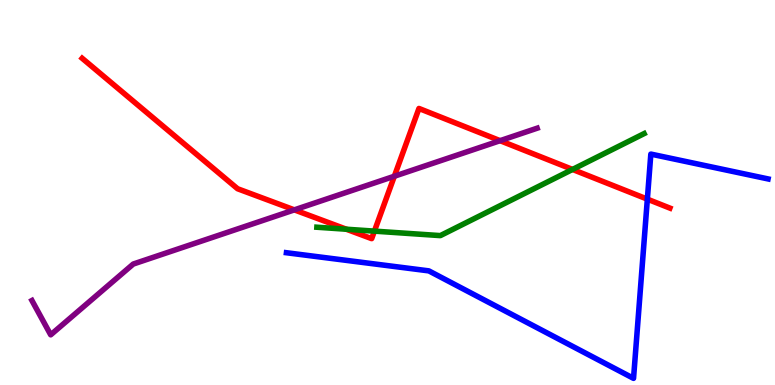[{'lines': ['blue', 'red'], 'intersections': [{'x': 8.35, 'y': 4.83}]}, {'lines': ['green', 'red'], 'intersections': [{'x': 4.47, 'y': 4.05}, {'x': 4.83, 'y': 4.0}, {'x': 7.39, 'y': 5.6}]}, {'lines': ['purple', 'red'], 'intersections': [{'x': 3.8, 'y': 4.55}, {'x': 5.09, 'y': 5.42}, {'x': 6.45, 'y': 6.35}]}, {'lines': ['blue', 'green'], 'intersections': []}, {'lines': ['blue', 'purple'], 'intersections': []}, {'lines': ['green', 'purple'], 'intersections': []}]